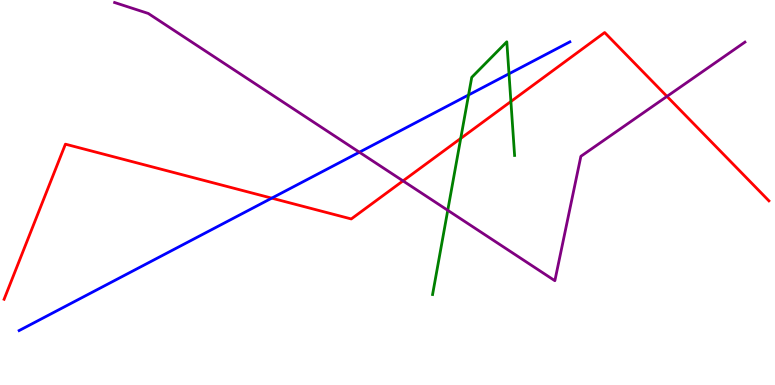[{'lines': ['blue', 'red'], 'intersections': [{'x': 3.51, 'y': 4.85}]}, {'lines': ['green', 'red'], 'intersections': [{'x': 5.94, 'y': 6.4}, {'x': 6.59, 'y': 7.36}]}, {'lines': ['purple', 'red'], 'intersections': [{'x': 5.2, 'y': 5.3}, {'x': 8.61, 'y': 7.5}]}, {'lines': ['blue', 'green'], 'intersections': [{'x': 6.05, 'y': 7.53}, {'x': 6.57, 'y': 8.08}]}, {'lines': ['blue', 'purple'], 'intersections': [{'x': 4.64, 'y': 6.05}]}, {'lines': ['green', 'purple'], 'intersections': [{'x': 5.78, 'y': 4.54}]}]